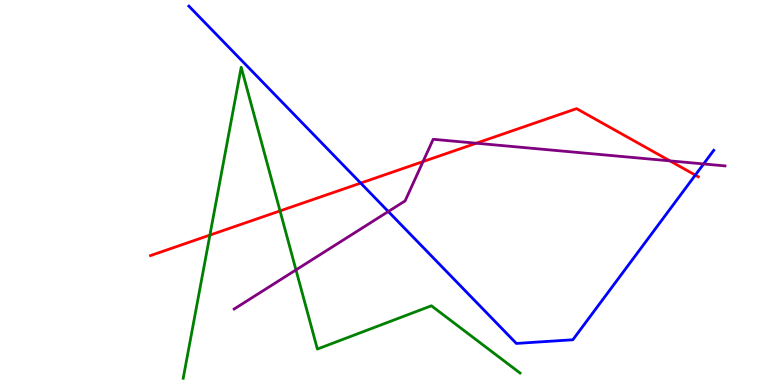[{'lines': ['blue', 'red'], 'intersections': [{'x': 4.65, 'y': 5.24}, {'x': 8.97, 'y': 5.45}]}, {'lines': ['green', 'red'], 'intersections': [{'x': 2.71, 'y': 3.89}, {'x': 3.61, 'y': 4.52}]}, {'lines': ['purple', 'red'], 'intersections': [{'x': 5.46, 'y': 5.8}, {'x': 6.15, 'y': 6.28}, {'x': 8.64, 'y': 5.82}]}, {'lines': ['blue', 'green'], 'intersections': []}, {'lines': ['blue', 'purple'], 'intersections': [{'x': 5.01, 'y': 4.51}, {'x': 9.08, 'y': 5.74}]}, {'lines': ['green', 'purple'], 'intersections': [{'x': 3.82, 'y': 2.99}]}]